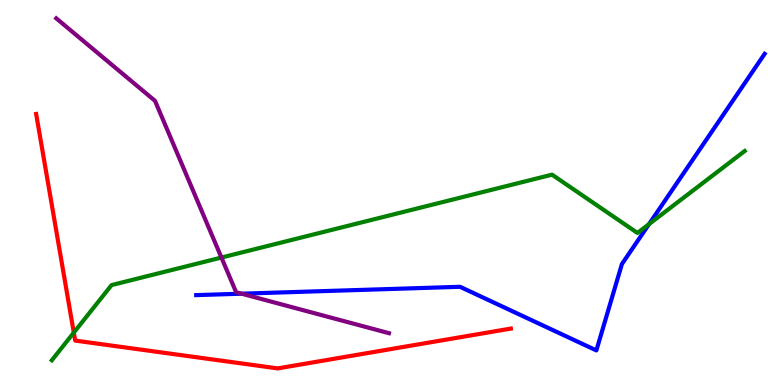[{'lines': ['blue', 'red'], 'intersections': []}, {'lines': ['green', 'red'], 'intersections': [{'x': 0.952, 'y': 1.36}]}, {'lines': ['purple', 'red'], 'intersections': []}, {'lines': ['blue', 'green'], 'intersections': [{'x': 8.37, 'y': 4.18}]}, {'lines': ['blue', 'purple'], 'intersections': [{'x': 3.12, 'y': 2.37}]}, {'lines': ['green', 'purple'], 'intersections': [{'x': 2.86, 'y': 3.31}]}]